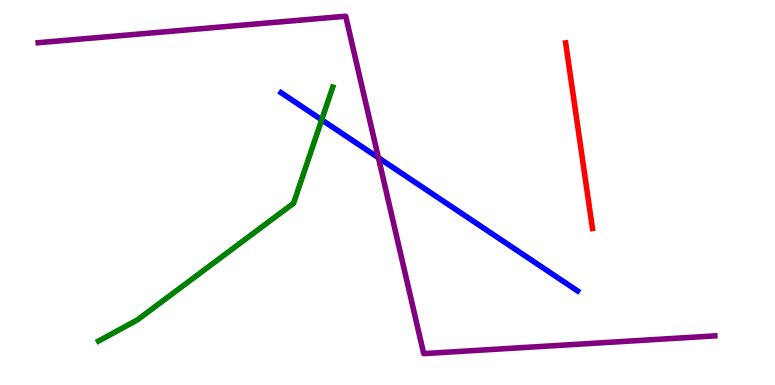[{'lines': ['blue', 'red'], 'intersections': []}, {'lines': ['green', 'red'], 'intersections': []}, {'lines': ['purple', 'red'], 'intersections': []}, {'lines': ['blue', 'green'], 'intersections': [{'x': 4.15, 'y': 6.89}]}, {'lines': ['blue', 'purple'], 'intersections': [{'x': 4.88, 'y': 5.9}]}, {'lines': ['green', 'purple'], 'intersections': []}]